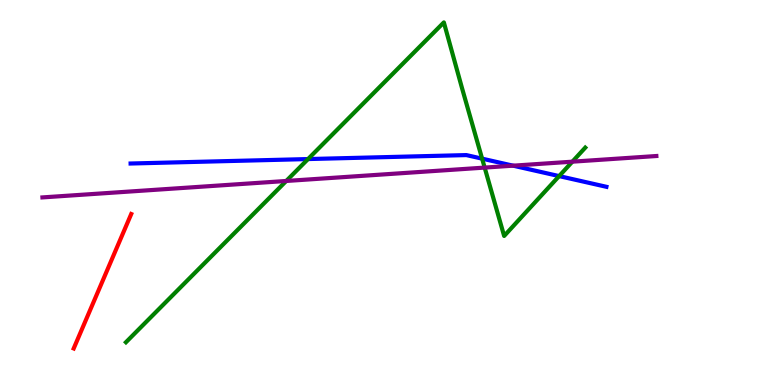[{'lines': ['blue', 'red'], 'intersections': []}, {'lines': ['green', 'red'], 'intersections': []}, {'lines': ['purple', 'red'], 'intersections': []}, {'lines': ['blue', 'green'], 'intersections': [{'x': 3.97, 'y': 5.87}, {'x': 6.22, 'y': 5.88}, {'x': 7.21, 'y': 5.43}]}, {'lines': ['blue', 'purple'], 'intersections': [{'x': 6.62, 'y': 5.7}]}, {'lines': ['green', 'purple'], 'intersections': [{'x': 3.69, 'y': 5.3}, {'x': 6.25, 'y': 5.65}, {'x': 7.39, 'y': 5.8}]}]